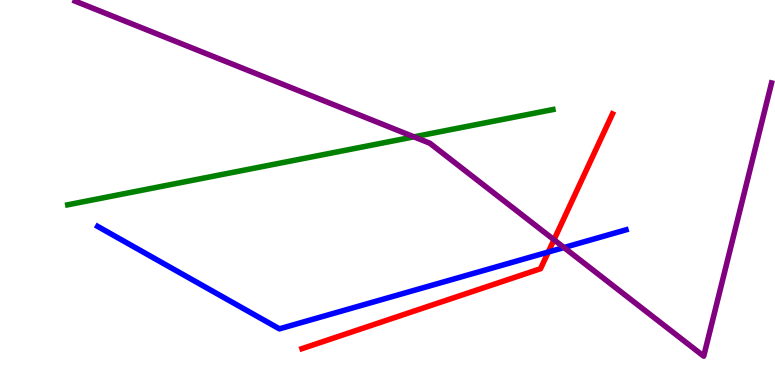[{'lines': ['blue', 'red'], 'intersections': [{'x': 7.07, 'y': 3.45}]}, {'lines': ['green', 'red'], 'intersections': []}, {'lines': ['purple', 'red'], 'intersections': [{'x': 7.15, 'y': 3.77}]}, {'lines': ['blue', 'green'], 'intersections': []}, {'lines': ['blue', 'purple'], 'intersections': [{'x': 7.28, 'y': 3.57}]}, {'lines': ['green', 'purple'], 'intersections': [{'x': 5.34, 'y': 6.45}]}]